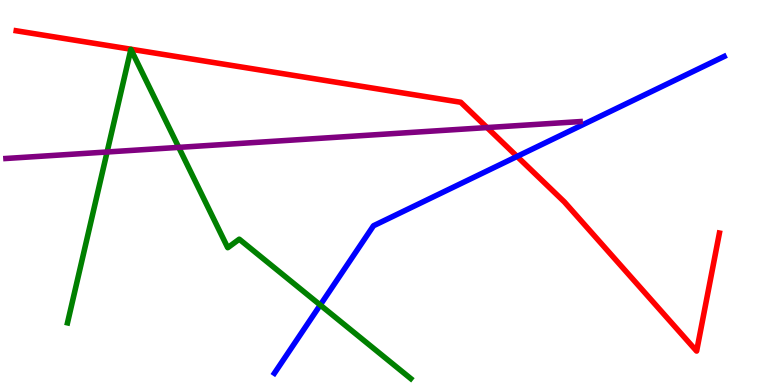[{'lines': ['blue', 'red'], 'intersections': [{'x': 6.67, 'y': 5.94}]}, {'lines': ['green', 'red'], 'intersections': []}, {'lines': ['purple', 'red'], 'intersections': [{'x': 6.28, 'y': 6.69}]}, {'lines': ['blue', 'green'], 'intersections': [{'x': 4.13, 'y': 2.08}]}, {'lines': ['blue', 'purple'], 'intersections': []}, {'lines': ['green', 'purple'], 'intersections': [{'x': 1.38, 'y': 6.05}, {'x': 2.31, 'y': 6.17}]}]